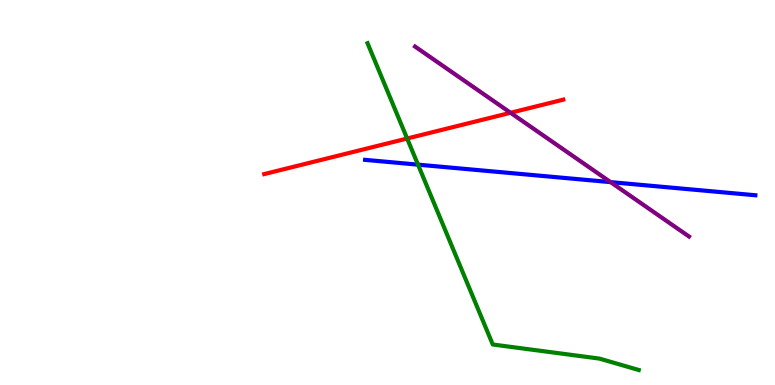[{'lines': ['blue', 'red'], 'intersections': []}, {'lines': ['green', 'red'], 'intersections': [{'x': 5.25, 'y': 6.4}]}, {'lines': ['purple', 'red'], 'intersections': [{'x': 6.59, 'y': 7.07}]}, {'lines': ['blue', 'green'], 'intersections': [{'x': 5.39, 'y': 5.72}]}, {'lines': ['blue', 'purple'], 'intersections': [{'x': 7.88, 'y': 5.27}]}, {'lines': ['green', 'purple'], 'intersections': []}]